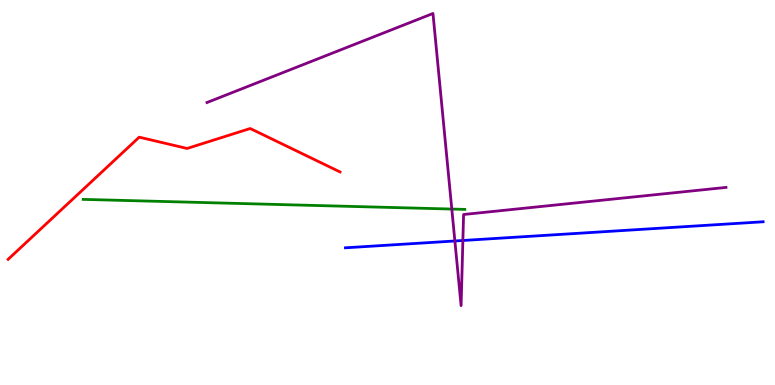[{'lines': ['blue', 'red'], 'intersections': []}, {'lines': ['green', 'red'], 'intersections': []}, {'lines': ['purple', 'red'], 'intersections': []}, {'lines': ['blue', 'green'], 'intersections': []}, {'lines': ['blue', 'purple'], 'intersections': [{'x': 5.87, 'y': 3.74}, {'x': 5.97, 'y': 3.75}]}, {'lines': ['green', 'purple'], 'intersections': [{'x': 5.83, 'y': 4.57}]}]